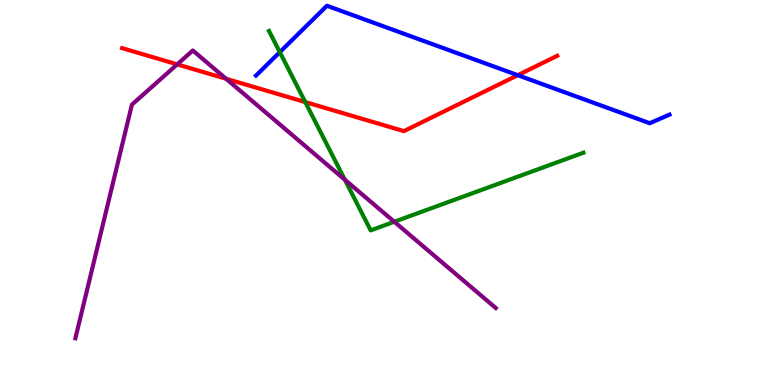[{'lines': ['blue', 'red'], 'intersections': [{'x': 6.68, 'y': 8.05}]}, {'lines': ['green', 'red'], 'intersections': [{'x': 3.94, 'y': 7.35}]}, {'lines': ['purple', 'red'], 'intersections': [{'x': 2.29, 'y': 8.33}, {'x': 2.92, 'y': 7.95}]}, {'lines': ['blue', 'green'], 'intersections': [{'x': 3.61, 'y': 8.65}]}, {'lines': ['blue', 'purple'], 'intersections': []}, {'lines': ['green', 'purple'], 'intersections': [{'x': 4.45, 'y': 5.33}, {'x': 5.09, 'y': 4.24}]}]